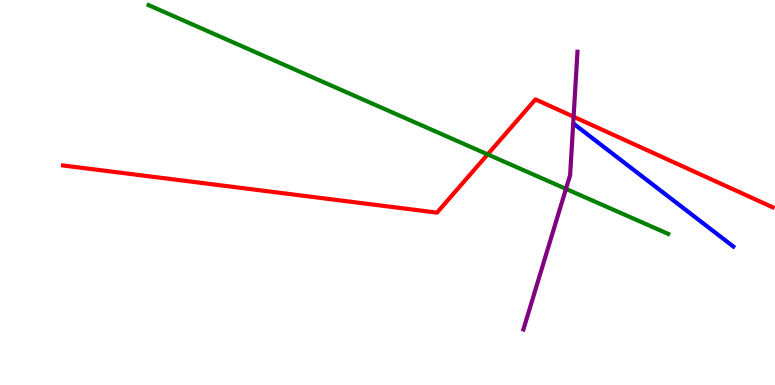[{'lines': ['blue', 'red'], 'intersections': []}, {'lines': ['green', 'red'], 'intersections': [{'x': 6.29, 'y': 5.99}]}, {'lines': ['purple', 'red'], 'intersections': [{'x': 7.4, 'y': 6.97}]}, {'lines': ['blue', 'green'], 'intersections': []}, {'lines': ['blue', 'purple'], 'intersections': []}, {'lines': ['green', 'purple'], 'intersections': [{'x': 7.3, 'y': 5.09}]}]